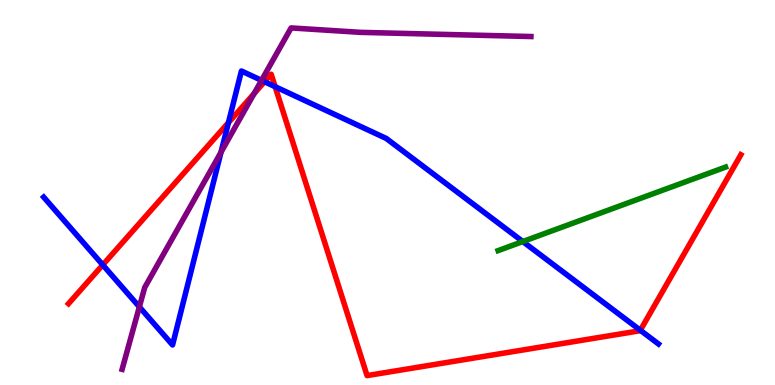[{'lines': ['blue', 'red'], 'intersections': [{'x': 1.33, 'y': 3.12}, {'x': 2.95, 'y': 6.82}, {'x': 3.41, 'y': 7.88}, {'x': 3.55, 'y': 7.75}, {'x': 8.26, 'y': 1.42}]}, {'lines': ['green', 'red'], 'intersections': []}, {'lines': ['purple', 'red'], 'intersections': [{'x': 3.28, 'y': 7.57}]}, {'lines': ['blue', 'green'], 'intersections': [{'x': 6.75, 'y': 3.73}]}, {'lines': ['blue', 'purple'], 'intersections': [{'x': 1.8, 'y': 2.03}, {'x': 2.85, 'y': 6.05}, {'x': 3.37, 'y': 7.91}]}, {'lines': ['green', 'purple'], 'intersections': []}]